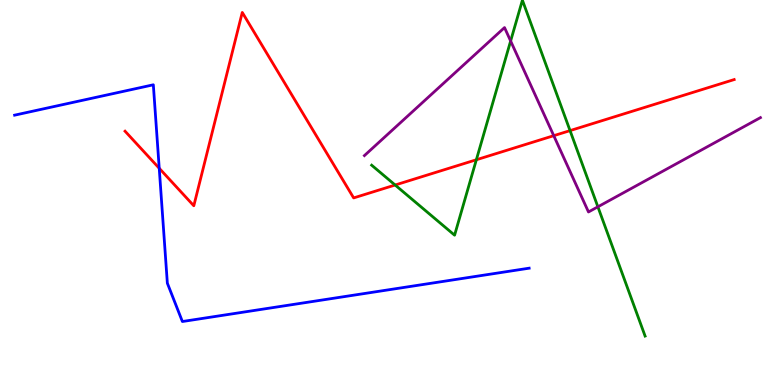[{'lines': ['blue', 'red'], 'intersections': [{'x': 2.05, 'y': 5.63}]}, {'lines': ['green', 'red'], 'intersections': [{'x': 5.1, 'y': 5.19}, {'x': 6.15, 'y': 5.85}, {'x': 7.36, 'y': 6.61}]}, {'lines': ['purple', 'red'], 'intersections': [{'x': 7.15, 'y': 6.48}]}, {'lines': ['blue', 'green'], 'intersections': []}, {'lines': ['blue', 'purple'], 'intersections': []}, {'lines': ['green', 'purple'], 'intersections': [{'x': 6.59, 'y': 8.94}, {'x': 7.71, 'y': 4.63}]}]